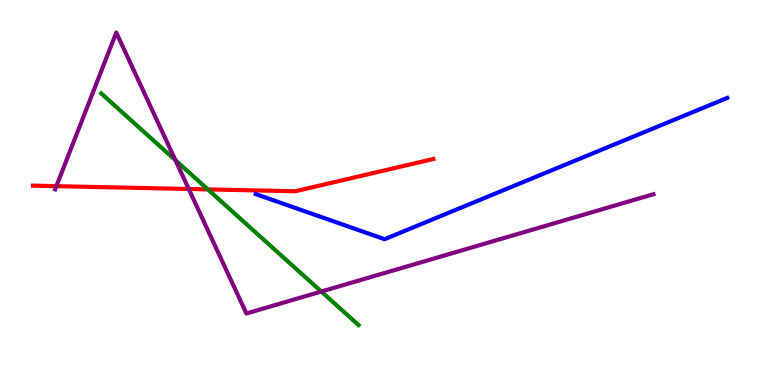[{'lines': ['blue', 'red'], 'intersections': []}, {'lines': ['green', 'red'], 'intersections': [{'x': 2.68, 'y': 5.08}]}, {'lines': ['purple', 'red'], 'intersections': [{'x': 0.727, 'y': 5.16}, {'x': 2.44, 'y': 5.09}]}, {'lines': ['blue', 'green'], 'intersections': []}, {'lines': ['blue', 'purple'], 'intersections': []}, {'lines': ['green', 'purple'], 'intersections': [{'x': 2.26, 'y': 5.84}, {'x': 4.15, 'y': 2.43}]}]